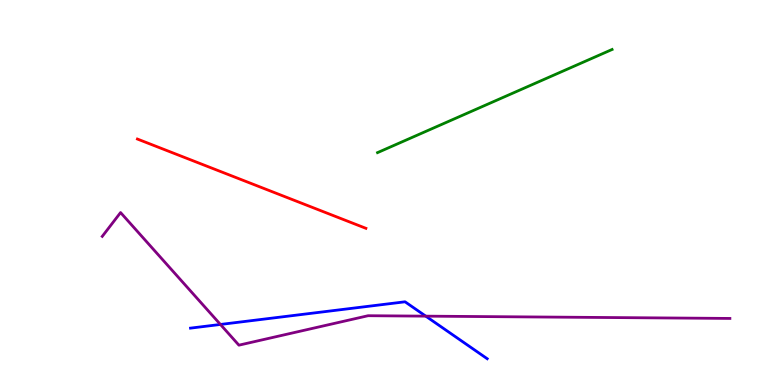[{'lines': ['blue', 'red'], 'intersections': []}, {'lines': ['green', 'red'], 'intersections': []}, {'lines': ['purple', 'red'], 'intersections': []}, {'lines': ['blue', 'green'], 'intersections': []}, {'lines': ['blue', 'purple'], 'intersections': [{'x': 2.84, 'y': 1.57}, {'x': 5.49, 'y': 1.79}]}, {'lines': ['green', 'purple'], 'intersections': []}]